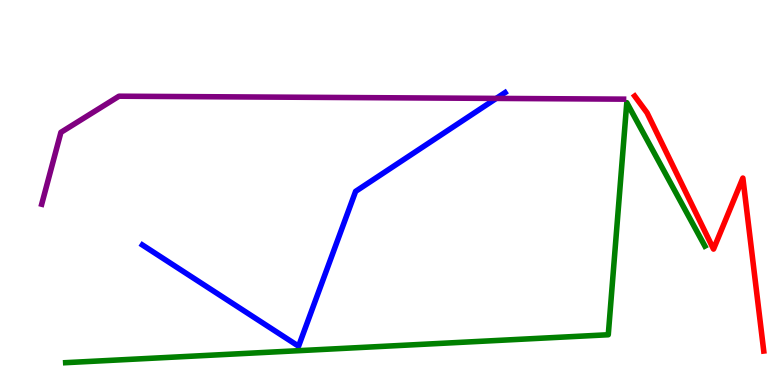[{'lines': ['blue', 'red'], 'intersections': []}, {'lines': ['green', 'red'], 'intersections': []}, {'lines': ['purple', 'red'], 'intersections': []}, {'lines': ['blue', 'green'], 'intersections': []}, {'lines': ['blue', 'purple'], 'intersections': [{'x': 6.4, 'y': 7.44}]}, {'lines': ['green', 'purple'], 'intersections': []}]